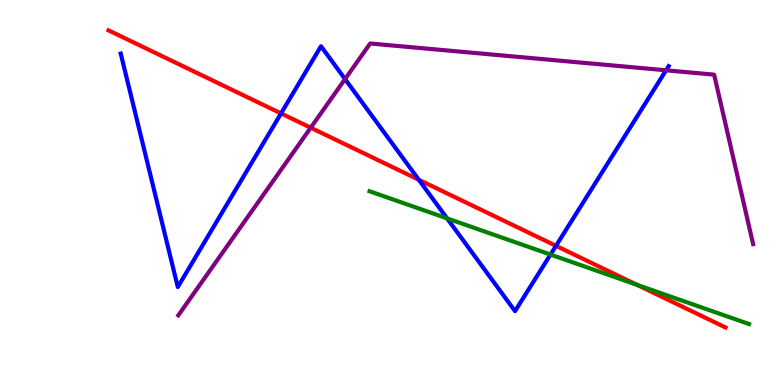[{'lines': ['blue', 'red'], 'intersections': [{'x': 3.63, 'y': 7.05}, {'x': 5.4, 'y': 5.33}, {'x': 7.17, 'y': 3.61}]}, {'lines': ['green', 'red'], 'intersections': [{'x': 8.22, 'y': 2.6}]}, {'lines': ['purple', 'red'], 'intersections': [{'x': 4.01, 'y': 6.68}]}, {'lines': ['blue', 'green'], 'intersections': [{'x': 5.77, 'y': 4.33}, {'x': 7.1, 'y': 3.39}]}, {'lines': ['blue', 'purple'], 'intersections': [{'x': 4.45, 'y': 7.95}, {'x': 8.59, 'y': 8.17}]}, {'lines': ['green', 'purple'], 'intersections': []}]